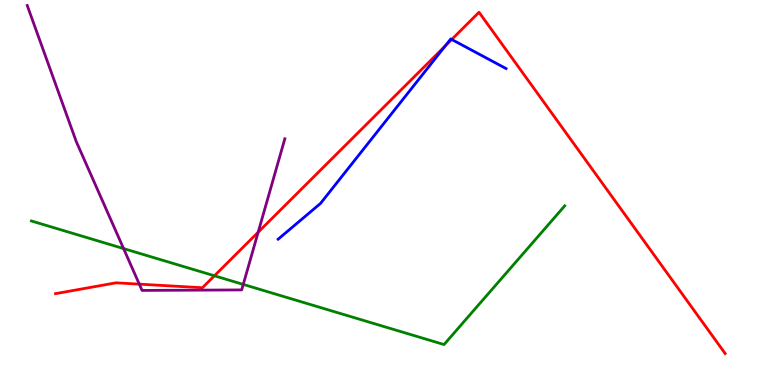[{'lines': ['blue', 'red'], 'intersections': [{'x': 5.75, 'y': 8.81}, {'x': 5.83, 'y': 8.98}]}, {'lines': ['green', 'red'], 'intersections': [{'x': 2.77, 'y': 2.84}]}, {'lines': ['purple', 'red'], 'intersections': [{'x': 1.8, 'y': 2.62}, {'x': 3.33, 'y': 3.97}]}, {'lines': ['blue', 'green'], 'intersections': []}, {'lines': ['blue', 'purple'], 'intersections': []}, {'lines': ['green', 'purple'], 'intersections': [{'x': 1.59, 'y': 3.54}, {'x': 3.14, 'y': 2.61}]}]